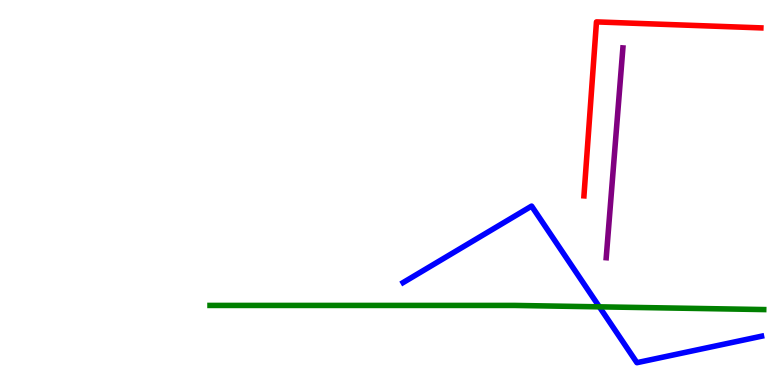[{'lines': ['blue', 'red'], 'intersections': []}, {'lines': ['green', 'red'], 'intersections': []}, {'lines': ['purple', 'red'], 'intersections': []}, {'lines': ['blue', 'green'], 'intersections': [{'x': 7.73, 'y': 2.03}]}, {'lines': ['blue', 'purple'], 'intersections': []}, {'lines': ['green', 'purple'], 'intersections': []}]